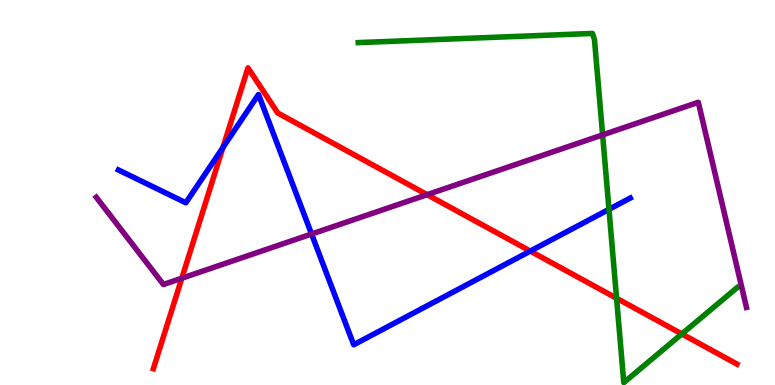[{'lines': ['blue', 'red'], 'intersections': [{'x': 2.88, 'y': 6.17}, {'x': 6.84, 'y': 3.48}]}, {'lines': ['green', 'red'], 'intersections': [{'x': 7.96, 'y': 2.25}, {'x': 8.8, 'y': 1.33}]}, {'lines': ['purple', 'red'], 'intersections': [{'x': 2.35, 'y': 2.77}, {'x': 5.51, 'y': 4.94}]}, {'lines': ['blue', 'green'], 'intersections': [{'x': 7.86, 'y': 4.56}]}, {'lines': ['blue', 'purple'], 'intersections': [{'x': 4.02, 'y': 3.92}]}, {'lines': ['green', 'purple'], 'intersections': [{'x': 7.78, 'y': 6.5}]}]